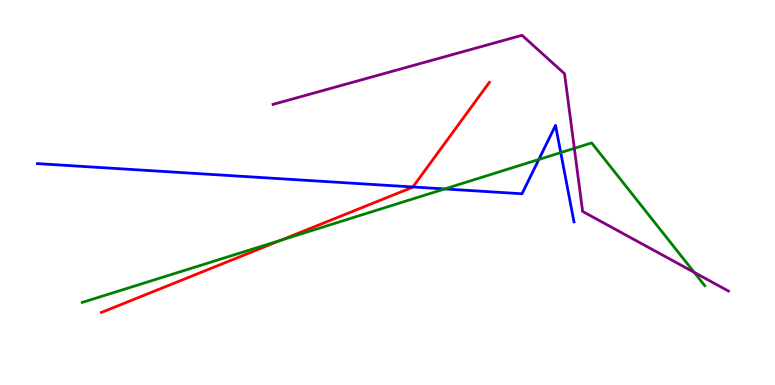[{'lines': ['blue', 'red'], 'intersections': [{'x': 5.33, 'y': 5.14}]}, {'lines': ['green', 'red'], 'intersections': [{'x': 3.63, 'y': 3.76}]}, {'lines': ['purple', 'red'], 'intersections': []}, {'lines': ['blue', 'green'], 'intersections': [{'x': 5.74, 'y': 5.09}, {'x': 6.95, 'y': 5.86}, {'x': 7.24, 'y': 6.04}]}, {'lines': ['blue', 'purple'], 'intersections': []}, {'lines': ['green', 'purple'], 'intersections': [{'x': 7.41, 'y': 6.15}, {'x': 8.96, 'y': 2.93}]}]